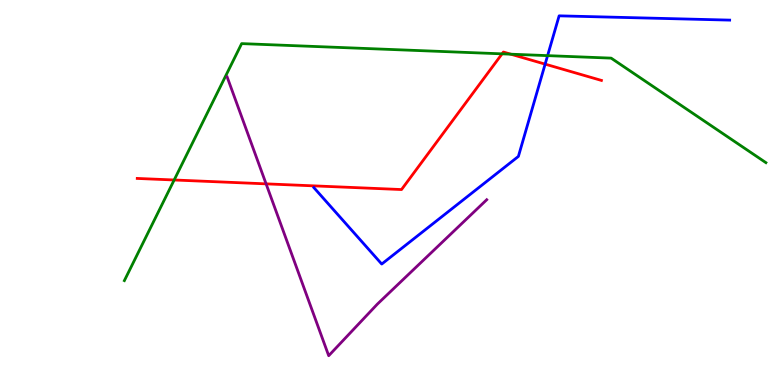[{'lines': ['blue', 'red'], 'intersections': [{'x': 7.03, 'y': 8.33}]}, {'lines': ['green', 'red'], 'intersections': [{'x': 2.25, 'y': 5.32}, {'x': 6.48, 'y': 8.6}, {'x': 6.59, 'y': 8.59}]}, {'lines': ['purple', 'red'], 'intersections': [{'x': 3.43, 'y': 5.22}]}, {'lines': ['blue', 'green'], 'intersections': [{'x': 7.07, 'y': 8.56}]}, {'lines': ['blue', 'purple'], 'intersections': []}, {'lines': ['green', 'purple'], 'intersections': []}]